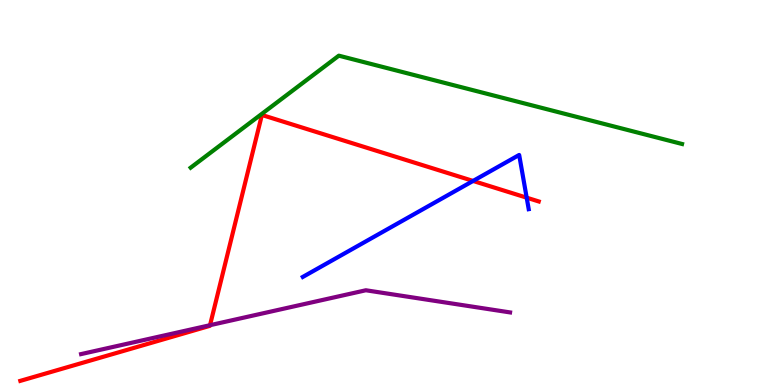[{'lines': ['blue', 'red'], 'intersections': [{'x': 6.1, 'y': 5.3}, {'x': 6.8, 'y': 4.87}]}, {'lines': ['green', 'red'], 'intersections': []}, {'lines': ['purple', 'red'], 'intersections': [{'x': 2.71, 'y': 1.55}]}, {'lines': ['blue', 'green'], 'intersections': []}, {'lines': ['blue', 'purple'], 'intersections': []}, {'lines': ['green', 'purple'], 'intersections': []}]